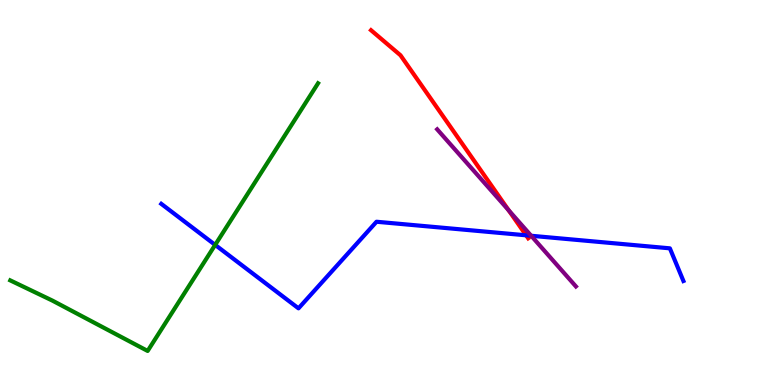[{'lines': ['blue', 'red'], 'intersections': [{'x': 6.79, 'y': 3.89}]}, {'lines': ['green', 'red'], 'intersections': []}, {'lines': ['purple', 'red'], 'intersections': [{'x': 6.56, 'y': 4.54}]}, {'lines': ['blue', 'green'], 'intersections': [{'x': 2.78, 'y': 3.64}]}, {'lines': ['blue', 'purple'], 'intersections': [{'x': 6.85, 'y': 3.88}]}, {'lines': ['green', 'purple'], 'intersections': []}]